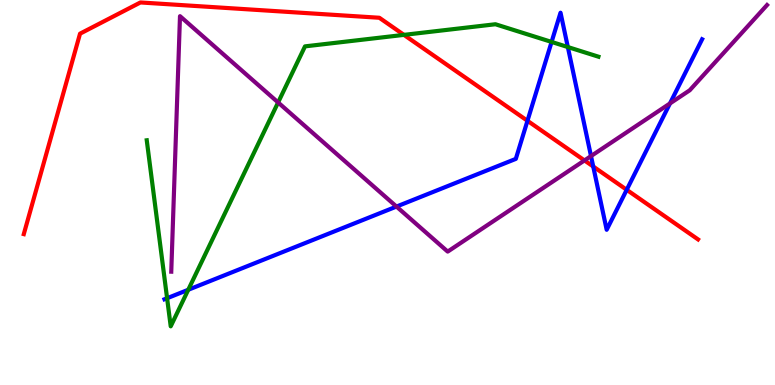[{'lines': ['blue', 'red'], 'intersections': [{'x': 6.81, 'y': 6.86}, {'x': 7.65, 'y': 5.67}, {'x': 8.09, 'y': 5.07}]}, {'lines': ['green', 'red'], 'intersections': [{'x': 5.21, 'y': 9.09}]}, {'lines': ['purple', 'red'], 'intersections': [{'x': 7.54, 'y': 5.83}]}, {'lines': ['blue', 'green'], 'intersections': [{'x': 2.16, 'y': 2.25}, {'x': 2.43, 'y': 2.47}, {'x': 7.12, 'y': 8.91}, {'x': 7.33, 'y': 8.78}]}, {'lines': ['blue', 'purple'], 'intersections': [{'x': 5.12, 'y': 4.63}, {'x': 7.63, 'y': 5.95}, {'x': 8.64, 'y': 7.31}]}, {'lines': ['green', 'purple'], 'intersections': [{'x': 3.59, 'y': 7.34}]}]